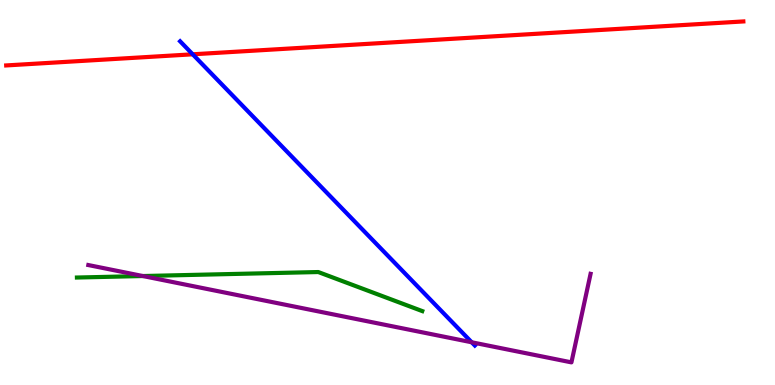[{'lines': ['blue', 'red'], 'intersections': [{'x': 2.49, 'y': 8.59}]}, {'lines': ['green', 'red'], 'intersections': []}, {'lines': ['purple', 'red'], 'intersections': []}, {'lines': ['blue', 'green'], 'intersections': []}, {'lines': ['blue', 'purple'], 'intersections': [{'x': 6.09, 'y': 1.11}]}, {'lines': ['green', 'purple'], 'intersections': [{'x': 1.84, 'y': 2.83}]}]